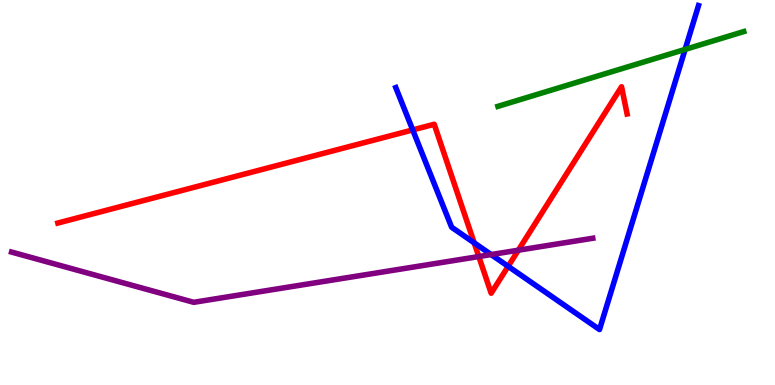[{'lines': ['blue', 'red'], 'intersections': [{'x': 5.33, 'y': 6.63}, {'x': 6.12, 'y': 3.69}, {'x': 6.56, 'y': 3.08}]}, {'lines': ['green', 'red'], 'intersections': []}, {'lines': ['purple', 'red'], 'intersections': [{'x': 6.18, 'y': 3.34}, {'x': 6.69, 'y': 3.5}]}, {'lines': ['blue', 'green'], 'intersections': [{'x': 8.84, 'y': 8.72}]}, {'lines': ['blue', 'purple'], 'intersections': [{'x': 6.34, 'y': 3.39}]}, {'lines': ['green', 'purple'], 'intersections': []}]